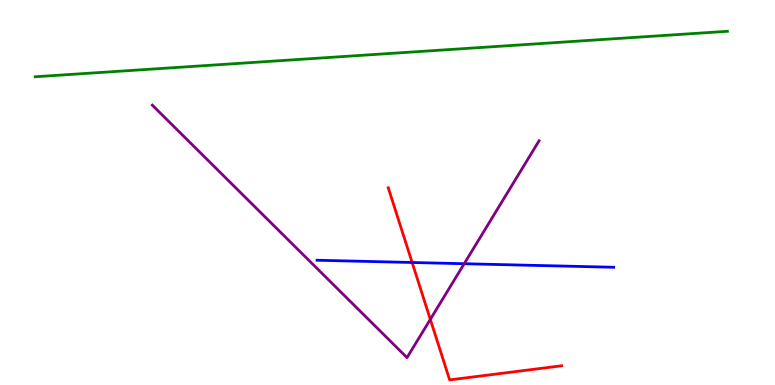[{'lines': ['blue', 'red'], 'intersections': [{'x': 5.32, 'y': 3.18}]}, {'lines': ['green', 'red'], 'intersections': []}, {'lines': ['purple', 'red'], 'intersections': [{'x': 5.55, 'y': 1.7}]}, {'lines': ['blue', 'green'], 'intersections': []}, {'lines': ['blue', 'purple'], 'intersections': [{'x': 5.99, 'y': 3.15}]}, {'lines': ['green', 'purple'], 'intersections': []}]